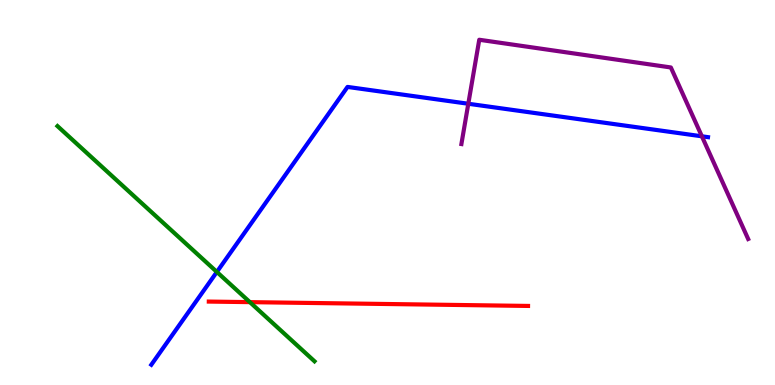[{'lines': ['blue', 'red'], 'intersections': []}, {'lines': ['green', 'red'], 'intersections': [{'x': 3.22, 'y': 2.15}]}, {'lines': ['purple', 'red'], 'intersections': []}, {'lines': ['blue', 'green'], 'intersections': [{'x': 2.8, 'y': 2.94}]}, {'lines': ['blue', 'purple'], 'intersections': [{'x': 6.04, 'y': 7.31}, {'x': 9.06, 'y': 6.46}]}, {'lines': ['green', 'purple'], 'intersections': []}]